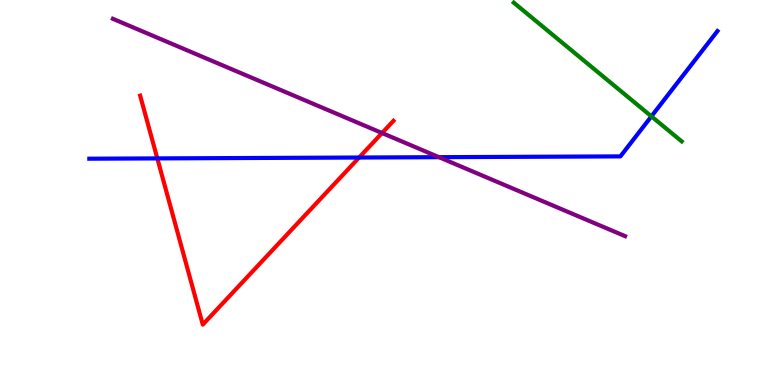[{'lines': ['blue', 'red'], 'intersections': [{'x': 2.03, 'y': 5.89}, {'x': 4.63, 'y': 5.91}]}, {'lines': ['green', 'red'], 'intersections': []}, {'lines': ['purple', 'red'], 'intersections': [{'x': 4.93, 'y': 6.54}]}, {'lines': ['blue', 'green'], 'intersections': [{'x': 8.41, 'y': 6.98}]}, {'lines': ['blue', 'purple'], 'intersections': [{'x': 5.66, 'y': 5.92}]}, {'lines': ['green', 'purple'], 'intersections': []}]